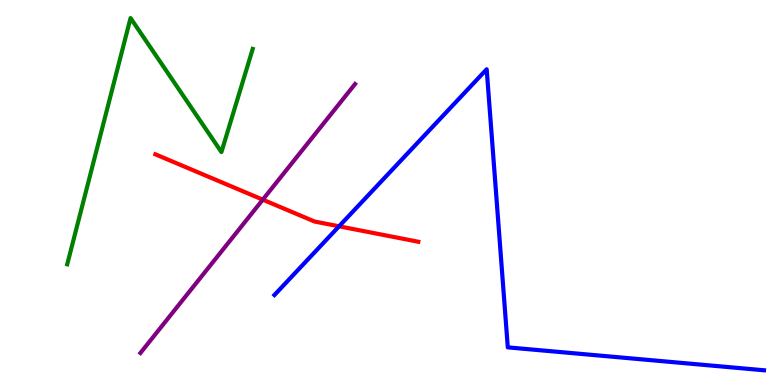[{'lines': ['blue', 'red'], 'intersections': [{'x': 4.37, 'y': 4.12}]}, {'lines': ['green', 'red'], 'intersections': []}, {'lines': ['purple', 'red'], 'intersections': [{'x': 3.39, 'y': 4.81}]}, {'lines': ['blue', 'green'], 'intersections': []}, {'lines': ['blue', 'purple'], 'intersections': []}, {'lines': ['green', 'purple'], 'intersections': []}]